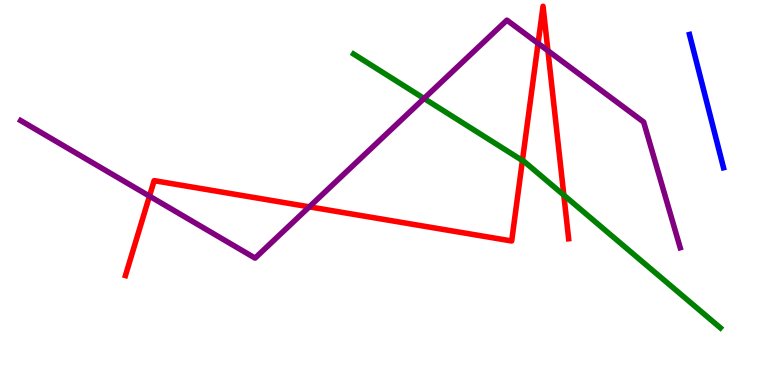[{'lines': ['blue', 'red'], 'intersections': []}, {'lines': ['green', 'red'], 'intersections': [{'x': 6.74, 'y': 5.83}, {'x': 7.28, 'y': 4.93}]}, {'lines': ['purple', 'red'], 'intersections': [{'x': 1.93, 'y': 4.91}, {'x': 3.99, 'y': 4.63}, {'x': 6.94, 'y': 8.87}, {'x': 7.07, 'y': 8.68}]}, {'lines': ['blue', 'green'], 'intersections': []}, {'lines': ['blue', 'purple'], 'intersections': []}, {'lines': ['green', 'purple'], 'intersections': [{'x': 5.47, 'y': 7.44}]}]